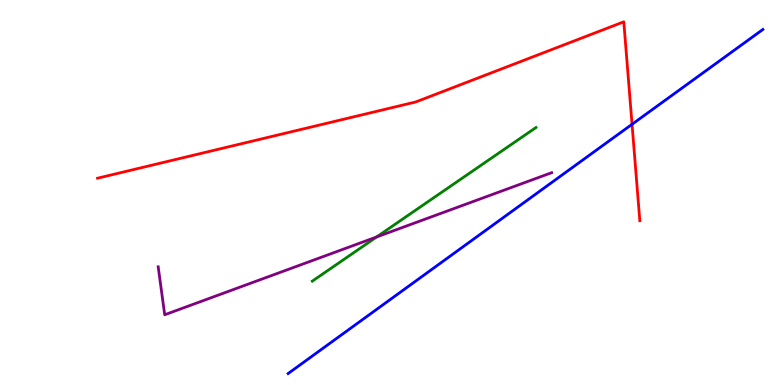[{'lines': ['blue', 'red'], 'intersections': [{'x': 8.16, 'y': 6.77}]}, {'lines': ['green', 'red'], 'intersections': []}, {'lines': ['purple', 'red'], 'intersections': []}, {'lines': ['blue', 'green'], 'intersections': []}, {'lines': ['blue', 'purple'], 'intersections': []}, {'lines': ['green', 'purple'], 'intersections': [{'x': 4.86, 'y': 3.85}]}]